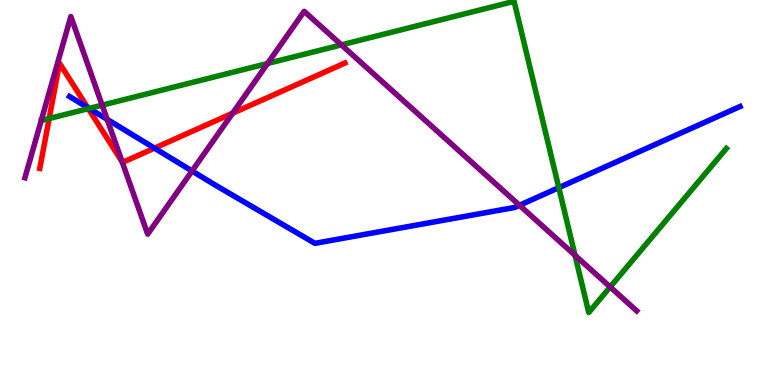[{'lines': ['blue', 'red'], 'intersections': [{'x': 1.13, 'y': 7.21}, {'x': 1.99, 'y': 6.15}]}, {'lines': ['green', 'red'], 'intersections': [{'x': 0.634, 'y': 6.92}, {'x': 1.14, 'y': 7.18}]}, {'lines': ['purple', 'red'], 'intersections': [{'x': 1.58, 'y': 5.79}, {'x': 3.0, 'y': 7.06}]}, {'lines': ['blue', 'green'], 'intersections': [{'x': 1.15, 'y': 7.18}, {'x': 7.21, 'y': 5.13}]}, {'lines': ['blue', 'purple'], 'intersections': [{'x': 1.38, 'y': 6.9}, {'x': 2.48, 'y': 5.56}, {'x': 6.7, 'y': 4.67}]}, {'lines': ['green', 'purple'], 'intersections': [{'x': 1.32, 'y': 7.27}, {'x': 3.45, 'y': 8.35}, {'x': 4.41, 'y': 8.83}, {'x': 7.42, 'y': 3.37}, {'x': 7.87, 'y': 2.55}]}]